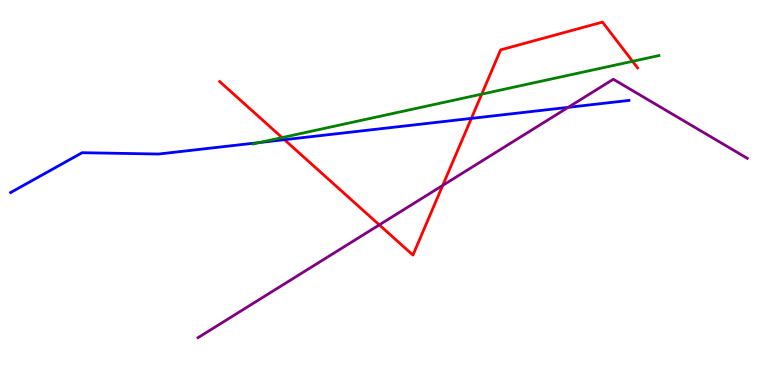[{'lines': ['blue', 'red'], 'intersections': [{'x': 3.67, 'y': 6.37}, {'x': 6.08, 'y': 6.93}]}, {'lines': ['green', 'red'], 'intersections': [{'x': 3.64, 'y': 6.43}, {'x': 6.22, 'y': 7.55}, {'x': 8.16, 'y': 8.41}]}, {'lines': ['purple', 'red'], 'intersections': [{'x': 4.89, 'y': 4.16}, {'x': 5.71, 'y': 5.18}]}, {'lines': ['blue', 'green'], 'intersections': [{'x': 3.34, 'y': 6.3}]}, {'lines': ['blue', 'purple'], 'intersections': [{'x': 7.33, 'y': 7.21}]}, {'lines': ['green', 'purple'], 'intersections': []}]